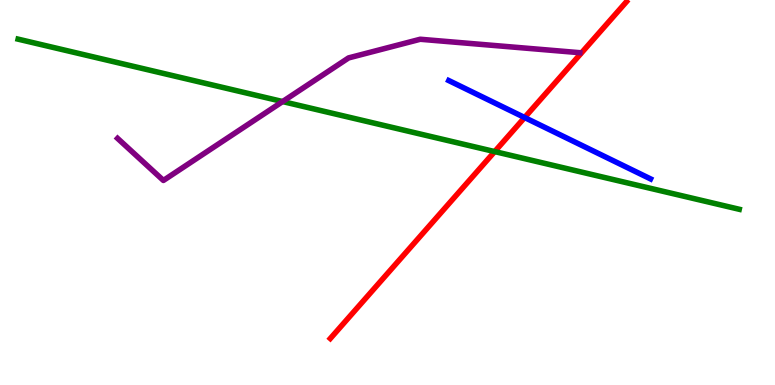[{'lines': ['blue', 'red'], 'intersections': [{'x': 6.77, 'y': 6.95}]}, {'lines': ['green', 'red'], 'intersections': [{'x': 6.38, 'y': 6.06}]}, {'lines': ['purple', 'red'], 'intersections': []}, {'lines': ['blue', 'green'], 'intersections': []}, {'lines': ['blue', 'purple'], 'intersections': []}, {'lines': ['green', 'purple'], 'intersections': [{'x': 3.65, 'y': 7.36}]}]